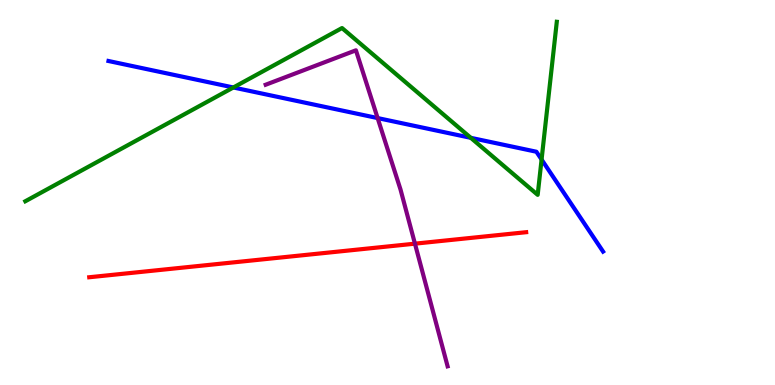[{'lines': ['blue', 'red'], 'intersections': []}, {'lines': ['green', 'red'], 'intersections': []}, {'lines': ['purple', 'red'], 'intersections': [{'x': 5.35, 'y': 3.67}]}, {'lines': ['blue', 'green'], 'intersections': [{'x': 3.01, 'y': 7.73}, {'x': 6.07, 'y': 6.42}, {'x': 6.99, 'y': 5.86}]}, {'lines': ['blue', 'purple'], 'intersections': [{'x': 4.87, 'y': 6.93}]}, {'lines': ['green', 'purple'], 'intersections': []}]